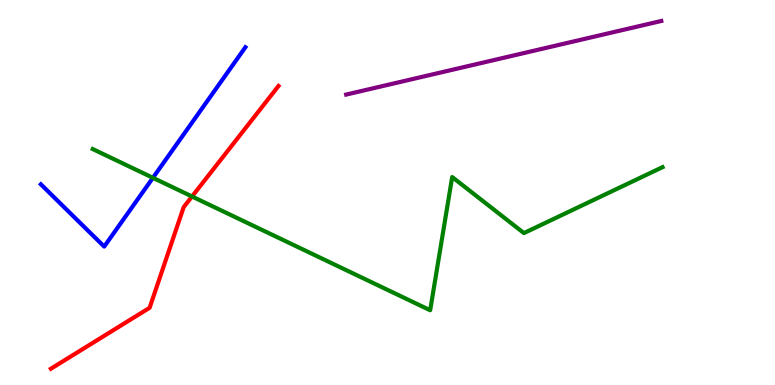[{'lines': ['blue', 'red'], 'intersections': []}, {'lines': ['green', 'red'], 'intersections': [{'x': 2.48, 'y': 4.9}]}, {'lines': ['purple', 'red'], 'intersections': []}, {'lines': ['blue', 'green'], 'intersections': [{'x': 1.97, 'y': 5.38}]}, {'lines': ['blue', 'purple'], 'intersections': []}, {'lines': ['green', 'purple'], 'intersections': []}]